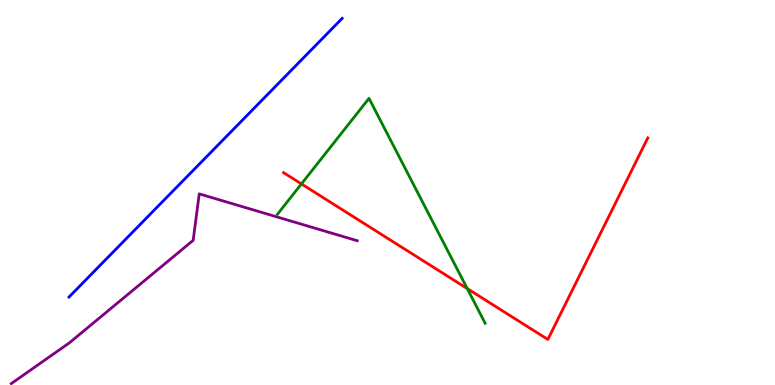[{'lines': ['blue', 'red'], 'intersections': []}, {'lines': ['green', 'red'], 'intersections': [{'x': 3.89, 'y': 5.22}, {'x': 6.03, 'y': 2.5}]}, {'lines': ['purple', 'red'], 'intersections': []}, {'lines': ['blue', 'green'], 'intersections': []}, {'lines': ['blue', 'purple'], 'intersections': []}, {'lines': ['green', 'purple'], 'intersections': []}]